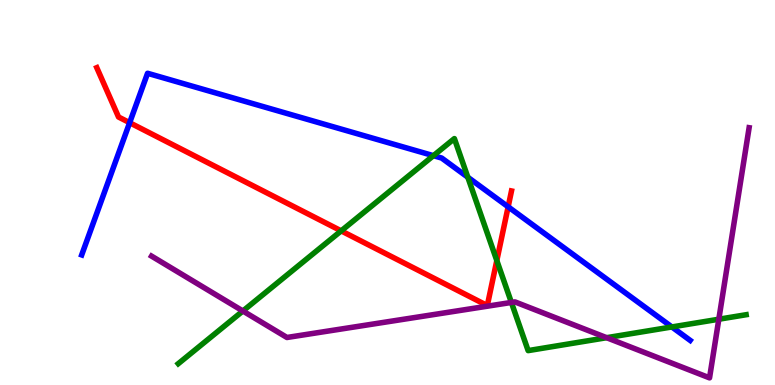[{'lines': ['blue', 'red'], 'intersections': [{'x': 1.67, 'y': 6.81}, {'x': 6.56, 'y': 4.63}]}, {'lines': ['green', 'red'], 'intersections': [{'x': 4.4, 'y': 4.0}, {'x': 6.41, 'y': 3.23}]}, {'lines': ['purple', 'red'], 'intersections': []}, {'lines': ['blue', 'green'], 'intersections': [{'x': 5.59, 'y': 5.96}, {'x': 6.04, 'y': 5.4}, {'x': 8.67, 'y': 1.51}]}, {'lines': ['blue', 'purple'], 'intersections': []}, {'lines': ['green', 'purple'], 'intersections': [{'x': 3.13, 'y': 1.92}, {'x': 6.6, 'y': 2.14}, {'x': 7.83, 'y': 1.23}, {'x': 9.28, 'y': 1.71}]}]